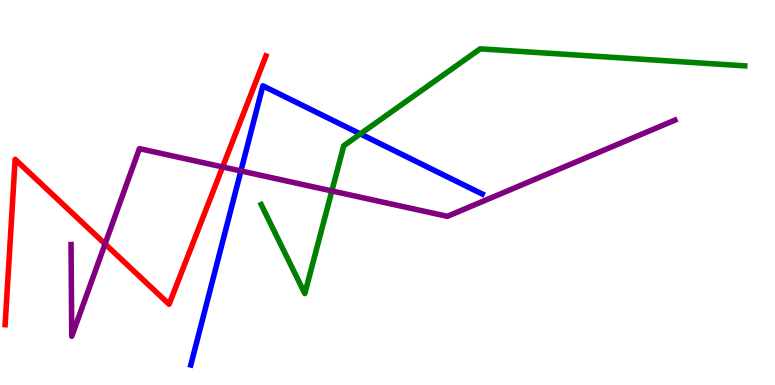[{'lines': ['blue', 'red'], 'intersections': []}, {'lines': ['green', 'red'], 'intersections': []}, {'lines': ['purple', 'red'], 'intersections': [{'x': 1.36, 'y': 3.66}, {'x': 2.87, 'y': 5.66}]}, {'lines': ['blue', 'green'], 'intersections': [{'x': 4.65, 'y': 6.52}]}, {'lines': ['blue', 'purple'], 'intersections': [{'x': 3.11, 'y': 5.56}]}, {'lines': ['green', 'purple'], 'intersections': [{'x': 4.28, 'y': 5.04}]}]